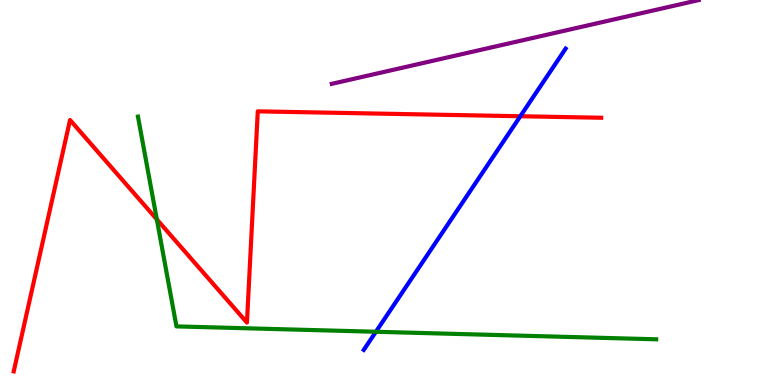[{'lines': ['blue', 'red'], 'intersections': [{'x': 6.71, 'y': 6.98}]}, {'lines': ['green', 'red'], 'intersections': [{'x': 2.02, 'y': 4.3}]}, {'lines': ['purple', 'red'], 'intersections': []}, {'lines': ['blue', 'green'], 'intersections': [{'x': 4.85, 'y': 1.38}]}, {'lines': ['blue', 'purple'], 'intersections': []}, {'lines': ['green', 'purple'], 'intersections': []}]